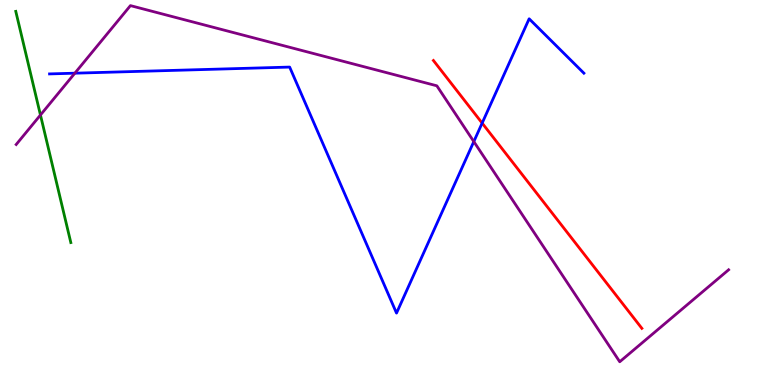[{'lines': ['blue', 'red'], 'intersections': [{'x': 6.22, 'y': 6.8}]}, {'lines': ['green', 'red'], 'intersections': []}, {'lines': ['purple', 'red'], 'intersections': []}, {'lines': ['blue', 'green'], 'intersections': []}, {'lines': ['blue', 'purple'], 'intersections': [{'x': 0.966, 'y': 8.1}, {'x': 6.11, 'y': 6.32}]}, {'lines': ['green', 'purple'], 'intersections': [{'x': 0.522, 'y': 7.01}]}]